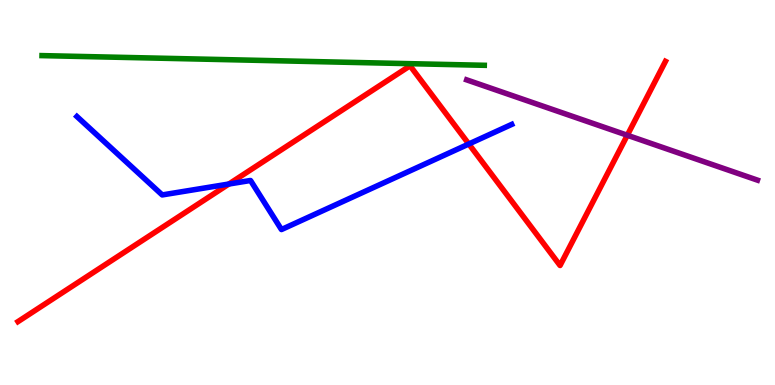[{'lines': ['blue', 'red'], 'intersections': [{'x': 2.95, 'y': 5.22}, {'x': 6.05, 'y': 6.26}]}, {'lines': ['green', 'red'], 'intersections': []}, {'lines': ['purple', 'red'], 'intersections': [{'x': 8.09, 'y': 6.49}]}, {'lines': ['blue', 'green'], 'intersections': []}, {'lines': ['blue', 'purple'], 'intersections': []}, {'lines': ['green', 'purple'], 'intersections': []}]